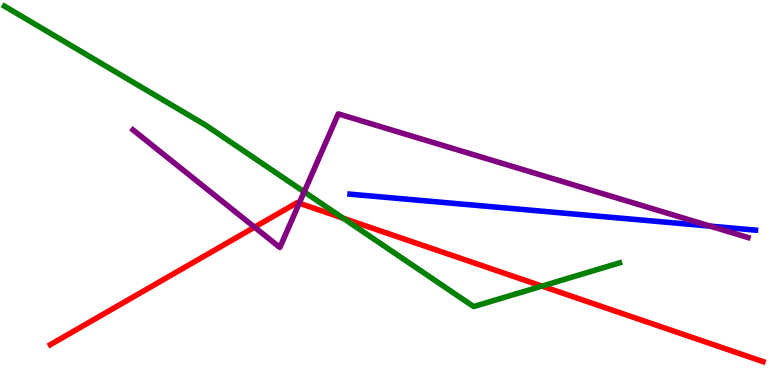[{'lines': ['blue', 'red'], 'intersections': []}, {'lines': ['green', 'red'], 'intersections': [{'x': 4.43, 'y': 4.33}, {'x': 6.99, 'y': 2.57}]}, {'lines': ['purple', 'red'], 'intersections': [{'x': 3.28, 'y': 4.1}, {'x': 3.86, 'y': 4.72}]}, {'lines': ['blue', 'green'], 'intersections': []}, {'lines': ['blue', 'purple'], 'intersections': [{'x': 9.16, 'y': 4.13}]}, {'lines': ['green', 'purple'], 'intersections': [{'x': 3.92, 'y': 5.02}]}]